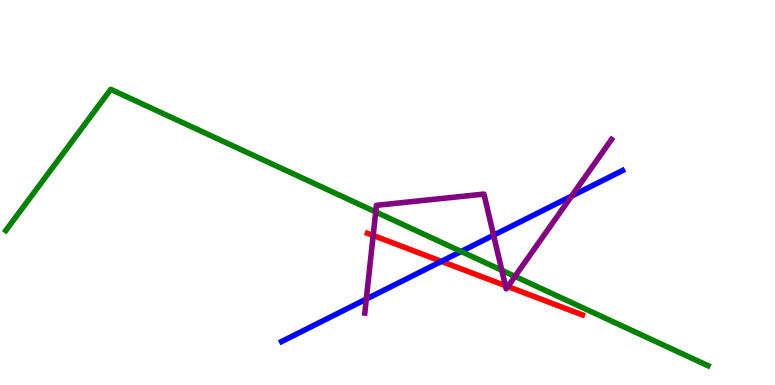[{'lines': ['blue', 'red'], 'intersections': [{'x': 5.7, 'y': 3.21}]}, {'lines': ['green', 'red'], 'intersections': []}, {'lines': ['purple', 'red'], 'intersections': [{'x': 4.82, 'y': 3.88}, {'x': 6.52, 'y': 2.58}, {'x': 6.55, 'y': 2.56}]}, {'lines': ['blue', 'green'], 'intersections': [{'x': 5.95, 'y': 3.47}]}, {'lines': ['blue', 'purple'], 'intersections': [{'x': 4.73, 'y': 2.23}, {'x': 6.37, 'y': 3.89}, {'x': 7.38, 'y': 4.91}]}, {'lines': ['green', 'purple'], 'intersections': [{'x': 4.85, 'y': 4.49}, {'x': 6.47, 'y': 2.98}, {'x': 6.64, 'y': 2.82}]}]